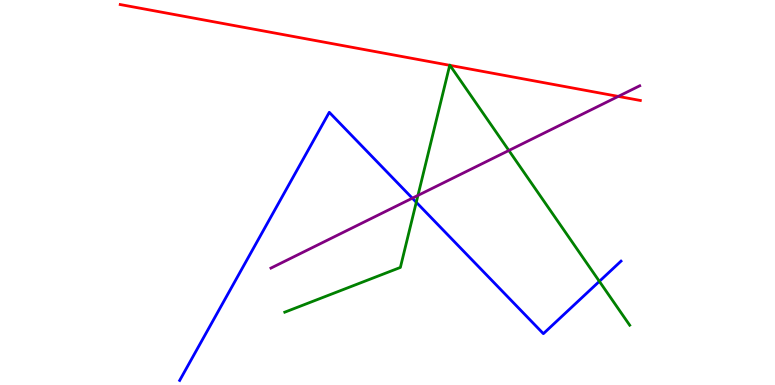[{'lines': ['blue', 'red'], 'intersections': []}, {'lines': ['green', 'red'], 'intersections': [{'x': 5.8, 'y': 8.3}, {'x': 5.81, 'y': 8.3}]}, {'lines': ['purple', 'red'], 'intersections': [{'x': 7.98, 'y': 7.5}]}, {'lines': ['blue', 'green'], 'intersections': [{'x': 5.37, 'y': 4.75}, {'x': 7.73, 'y': 2.69}]}, {'lines': ['blue', 'purple'], 'intersections': [{'x': 5.32, 'y': 4.85}]}, {'lines': ['green', 'purple'], 'intersections': [{'x': 5.39, 'y': 4.92}, {'x': 6.57, 'y': 6.09}]}]